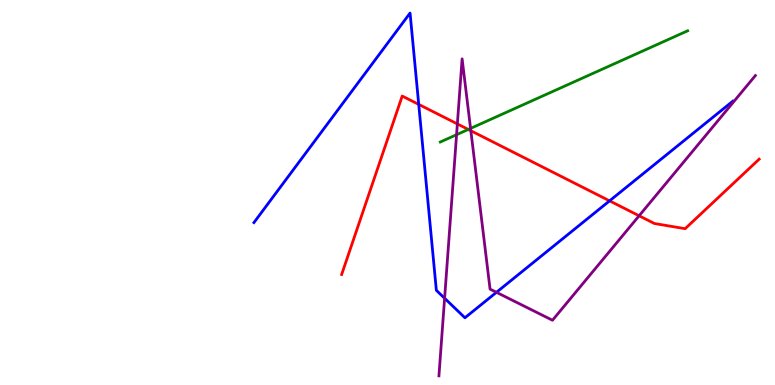[{'lines': ['blue', 'red'], 'intersections': [{'x': 5.4, 'y': 7.29}, {'x': 7.87, 'y': 4.78}]}, {'lines': ['green', 'red'], 'intersections': [{'x': 6.04, 'y': 6.64}]}, {'lines': ['purple', 'red'], 'intersections': [{'x': 5.9, 'y': 6.78}, {'x': 6.08, 'y': 6.6}, {'x': 8.25, 'y': 4.4}]}, {'lines': ['blue', 'green'], 'intersections': []}, {'lines': ['blue', 'purple'], 'intersections': [{'x': 5.74, 'y': 2.25}, {'x': 6.41, 'y': 2.41}]}, {'lines': ['green', 'purple'], 'intersections': [{'x': 5.89, 'y': 6.5}, {'x': 6.07, 'y': 6.66}]}]